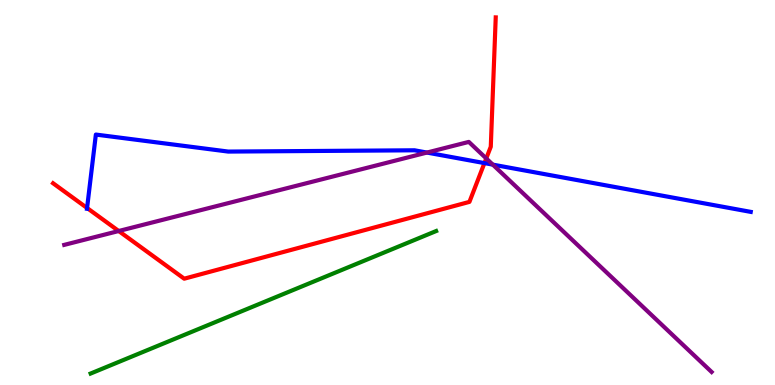[{'lines': ['blue', 'red'], 'intersections': [{'x': 1.12, 'y': 4.6}, {'x': 6.25, 'y': 5.76}]}, {'lines': ['green', 'red'], 'intersections': []}, {'lines': ['purple', 'red'], 'intersections': [{'x': 1.53, 'y': 4.0}, {'x': 6.27, 'y': 5.89}]}, {'lines': ['blue', 'green'], 'intersections': []}, {'lines': ['blue', 'purple'], 'intersections': [{'x': 5.51, 'y': 6.04}, {'x': 6.36, 'y': 5.72}]}, {'lines': ['green', 'purple'], 'intersections': []}]